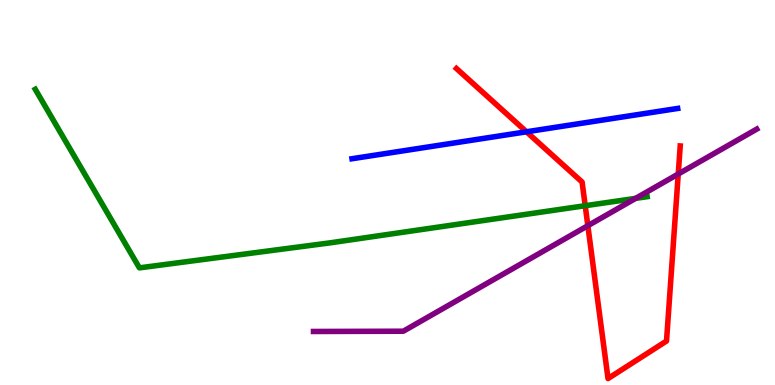[{'lines': ['blue', 'red'], 'intersections': [{'x': 6.79, 'y': 6.58}]}, {'lines': ['green', 'red'], 'intersections': [{'x': 7.55, 'y': 4.66}]}, {'lines': ['purple', 'red'], 'intersections': [{'x': 7.59, 'y': 4.14}, {'x': 8.75, 'y': 5.48}]}, {'lines': ['blue', 'green'], 'intersections': []}, {'lines': ['blue', 'purple'], 'intersections': []}, {'lines': ['green', 'purple'], 'intersections': [{'x': 8.2, 'y': 4.85}]}]